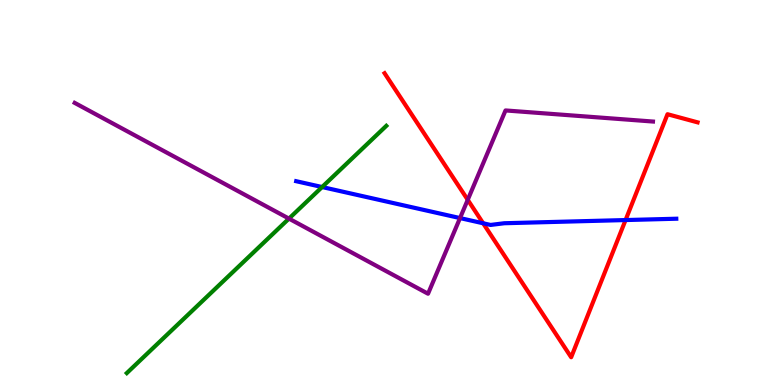[{'lines': ['blue', 'red'], 'intersections': [{'x': 6.23, 'y': 4.2}, {'x': 8.07, 'y': 4.28}]}, {'lines': ['green', 'red'], 'intersections': []}, {'lines': ['purple', 'red'], 'intersections': [{'x': 6.04, 'y': 4.81}]}, {'lines': ['blue', 'green'], 'intersections': [{'x': 4.16, 'y': 5.14}]}, {'lines': ['blue', 'purple'], 'intersections': [{'x': 5.94, 'y': 4.34}]}, {'lines': ['green', 'purple'], 'intersections': [{'x': 3.73, 'y': 4.32}]}]